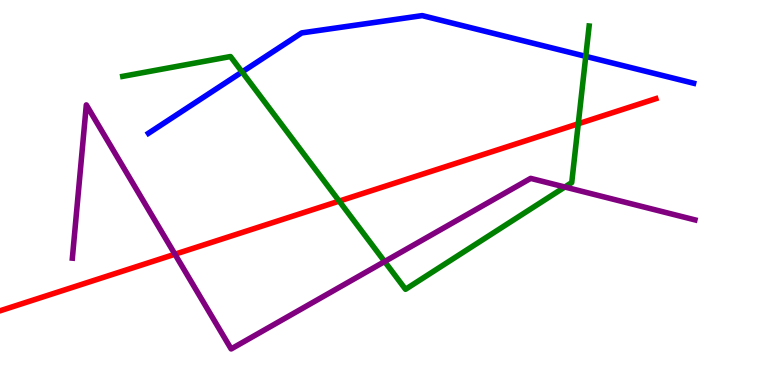[{'lines': ['blue', 'red'], 'intersections': []}, {'lines': ['green', 'red'], 'intersections': [{'x': 4.38, 'y': 4.78}, {'x': 7.46, 'y': 6.79}]}, {'lines': ['purple', 'red'], 'intersections': [{'x': 2.26, 'y': 3.4}]}, {'lines': ['blue', 'green'], 'intersections': [{'x': 3.12, 'y': 8.13}, {'x': 7.56, 'y': 8.54}]}, {'lines': ['blue', 'purple'], 'intersections': []}, {'lines': ['green', 'purple'], 'intersections': [{'x': 4.96, 'y': 3.21}, {'x': 7.29, 'y': 5.14}]}]